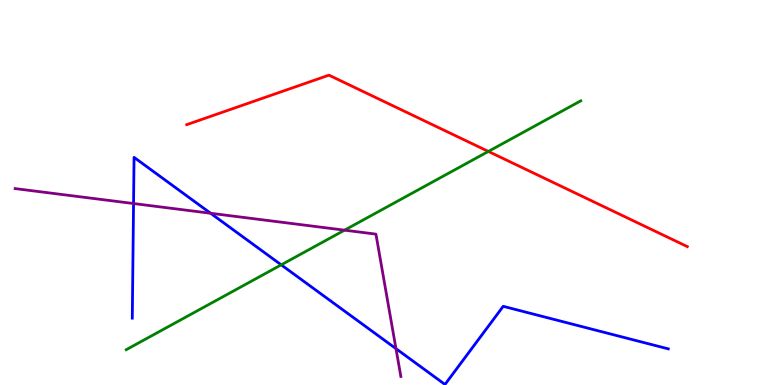[{'lines': ['blue', 'red'], 'intersections': []}, {'lines': ['green', 'red'], 'intersections': [{'x': 6.3, 'y': 6.07}]}, {'lines': ['purple', 'red'], 'intersections': []}, {'lines': ['blue', 'green'], 'intersections': [{'x': 3.63, 'y': 3.12}]}, {'lines': ['blue', 'purple'], 'intersections': [{'x': 1.72, 'y': 4.71}, {'x': 2.72, 'y': 4.46}, {'x': 5.11, 'y': 0.944}]}, {'lines': ['green', 'purple'], 'intersections': [{'x': 4.45, 'y': 4.02}]}]